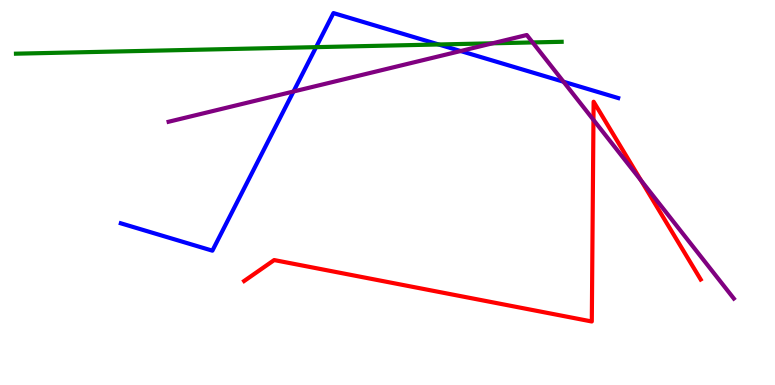[{'lines': ['blue', 'red'], 'intersections': []}, {'lines': ['green', 'red'], 'intersections': []}, {'lines': ['purple', 'red'], 'intersections': [{'x': 7.66, 'y': 6.89}, {'x': 8.27, 'y': 5.31}]}, {'lines': ['blue', 'green'], 'intersections': [{'x': 4.08, 'y': 8.78}, {'x': 5.66, 'y': 8.84}]}, {'lines': ['blue', 'purple'], 'intersections': [{'x': 3.79, 'y': 7.62}, {'x': 5.94, 'y': 8.67}, {'x': 7.27, 'y': 7.88}]}, {'lines': ['green', 'purple'], 'intersections': [{'x': 6.36, 'y': 8.88}, {'x': 6.87, 'y': 8.9}]}]